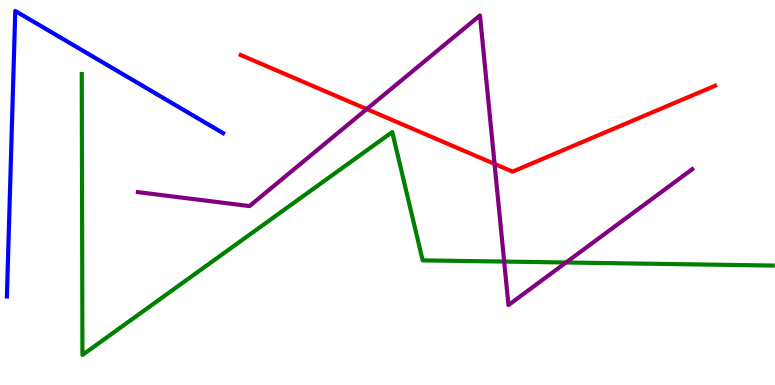[{'lines': ['blue', 'red'], 'intersections': []}, {'lines': ['green', 'red'], 'intersections': []}, {'lines': ['purple', 'red'], 'intersections': [{'x': 4.73, 'y': 7.17}, {'x': 6.38, 'y': 5.74}]}, {'lines': ['blue', 'green'], 'intersections': []}, {'lines': ['blue', 'purple'], 'intersections': []}, {'lines': ['green', 'purple'], 'intersections': [{'x': 6.51, 'y': 3.21}, {'x': 7.3, 'y': 3.18}]}]